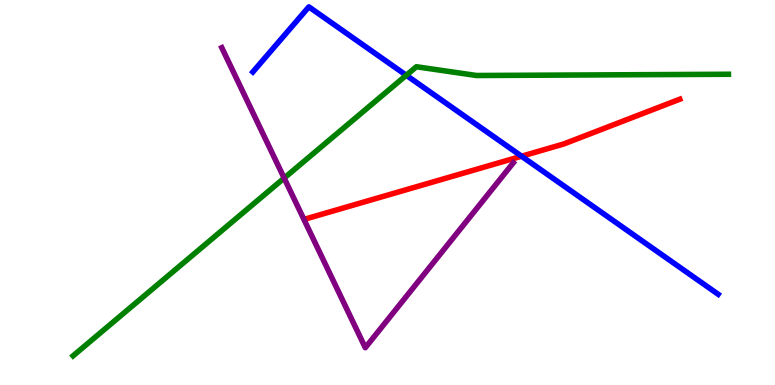[{'lines': ['blue', 'red'], 'intersections': [{'x': 6.73, 'y': 5.94}]}, {'lines': ['green', 'red'], 'intersections': []}, {'lines': ['purple', 'red'], 'intersections': []}, {'lines': ['blue', 'green'], 'intersections': [{'x': 5.24, 'y': 8.05}]}, {'lines': ['blue', 'purple'], 'intersections': []}, {'lines': ['green', 'purple'], 'intersections': [{'x': 3.67, 'y': 5.37}]}]